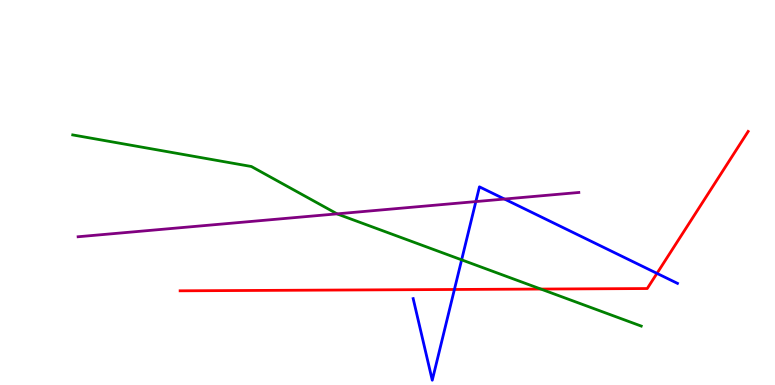[{'lines': ['blue', 'red'], 'intersections': [{'x': 5.86, 'y': 2.48}, {'x': 8.48, 'y': 2.9}]}, {'lines': ['green', 'red'], 'intersections': [{'x': 6.98, 'y': 2.49}]}, {'lines': ['purple', 'red'], 'intersections': []}, {'lines': ['blue', 'green'], 'intersections': [{'x': 5.96, 'y': 3.25}]}, {'lines': ['blue', 'purple'], 'intersections': [{'x': 6.14, 'y': 4.76}, {'x': 6.51, 'y': 4.83}]}, {'lines': ['green', 'purple'], 'intersections': [{'x': 4.35, 'y': 4.45}]}]